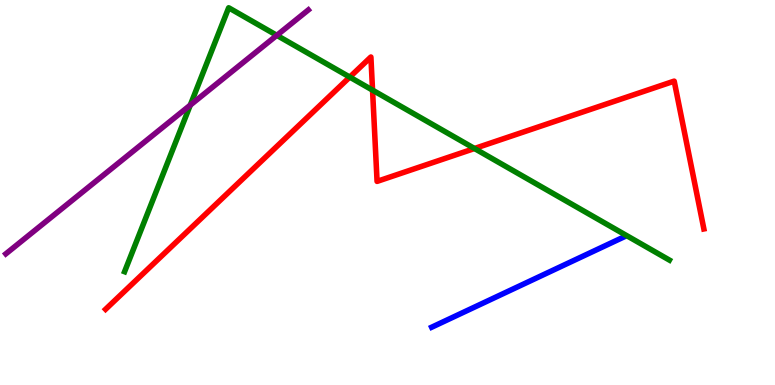[{'lines': ['blue', 'red'], 'intersections': []}, {'lines': ['green', 'red'], 'intersections': [{'x': 4.51, 'y': 8.0}, {'x': 4.81, 'y': 7.66}, {'x': 6.12, 'y': 6.14}]}, {'lines': ['purple', 'red'], 'intersections': []}, {'lines': ['blue', 'green'], 'intersections': []}, {'lines': ['blue', 'purple'], 'intersections': []}, {'lines': ['green', 'purple'], 'intersections': [{'x': 2.46, 'y': 7.27}, {'x': 3.57, 'y': 9.08}]}]